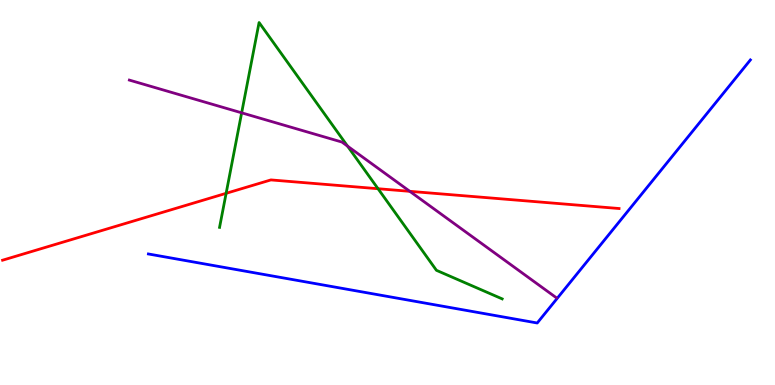[{'lines': ['blue', 'red'], 'intersections': []}, {'lines': ['green', 'red'], 'intersections': [{'x': 2.92, 'y': 4.98}, {'x': 4.88, 'y': 5.1}]}, {'lines': ['purple', 'red'], 'intersections': [{'x': 5.29, 'y': 5.03}]}, {'lines': ['blue', 'green'], 'intersections': []}, {'lines': ['blue', 'purple'], 'intersections': []}, {'lines': ['green', 'purple'], 'intersections': [{'x': 3.12, 'y': 7.07}, {'x': 4.48, 'y': 6.2}]}]